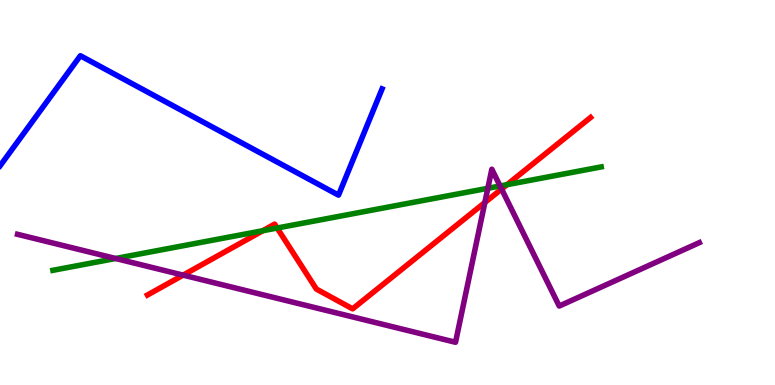[{'lines': ['blue', 'red'], 'intersections': []}, {'lines': ['green', 'red'], 'intersections': [{'x': 3.39, 'y': 4.01}, {'x': 3.58, 'y': 4.08}, {'x': 6.54, 'y': 5.2}]}, {'lines': ['purple', 'red'], 'intersections': [{'x': 2.36, 'y': 2.85}, {'x': 6.26, 'y': 4.74}, {'x': 6.47, 'y': 5.09}]}, {'lines': ['blue', 'green'], 'intersections': []}, {'lines': ['blue', 'purple'], 'intersections': []}, {'lines': ['green', 'purple'], 'intersections': [{'x': 1.49, 'y': 3.29}, {'x': 6.29, 'y': 5.11}, {'x': 6.45, 'y': 5.17}]}]